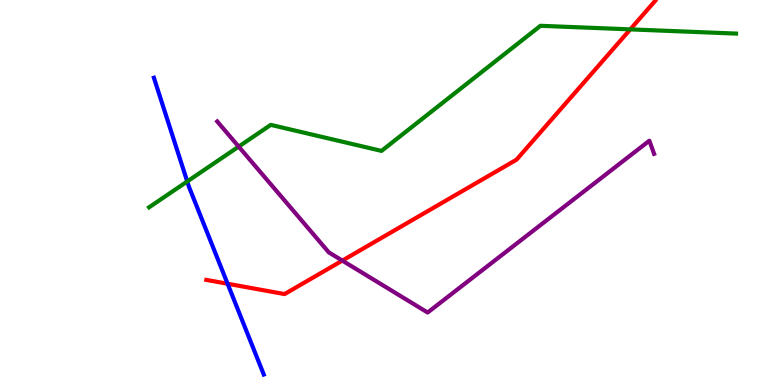[{'lines': ['blue', 'red'], 'intersections': [{'x': 2.94, 'y': 2.63}]}, {'lines': ['green', 'red'], 'intersections': [{'x': 8.13, 'y': 9.24}]}, {'lines': ['purple', 'red'], 'intersections': [{'x': 4.42, 'y': 3.23}]}, {'lines': ['blue', 'green'], 'intersections': [{'x': 2.42, 'y': 5.29}]}, {'lines': ['blue', 'purple'], 'intersections': []}, {'lines': ['green', 'purple'], 'intersections': [{'x': 3.08, 'y': 6.19}]}]